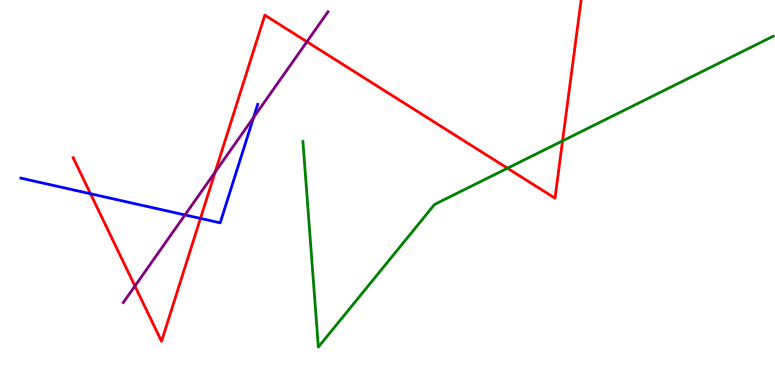[{'lines': ['blue', 'red'], 'intersections': [{'x': 1.17, 'y': 4.97}, {'x': 2.59, 'y': 4.33}]}, {'lines': ['green', 'red'], 'intersections': [{'x': 6.55, 'y': 5.63}, {'x': 7.26, 'y': 6.34}]}, {'lines': ['purple', 'red'], 'intersections': [{'x': 1.74, 'y': 2.57}, {'x': 2.78, 'y': 5.53}, {'x': 3.96, 'y': 8.92}]}, {'lines': ['blue', 'green'], 'intersections': []}, {'lines': ['blue', 'purple'], 'intersections': [{'x': 2.39, 'y': 4.42}, {'x': 3.27, 'y': 6.95}]}, {'lines': ['green', 'purple'], 'intersections': []}]